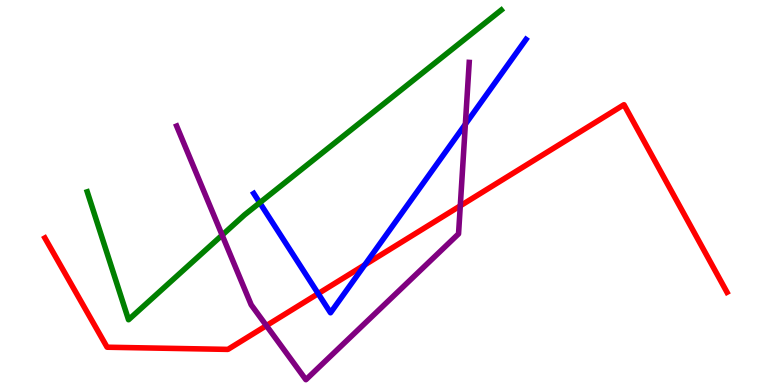[{'lines': ['blue', 'red'], 'intersections': [{'x': 4.11, 'y': 2.37}, {'x': 4.71, 'y': 3.12}]}, {'lines': ['green', 'red'], 'intersections': []}, {'lines': ['purple', 'red'], 'intersections': [{'x': 3.44, 'y': 1.54}, {'x': 5.94, 'y': 4.65}]}, {'lines': ['blue', 'green'], 'intersections': [{'x': 3.35, 'y': 4.73}]}, {'lines': ['blue', 'purple'], 'intersections': [{'x': 6.0, 'y': 6.77}]}, {'lines': ['green', 'purple'], 'intersections': [{'x': 2.87, 'y': 3.89}]}]